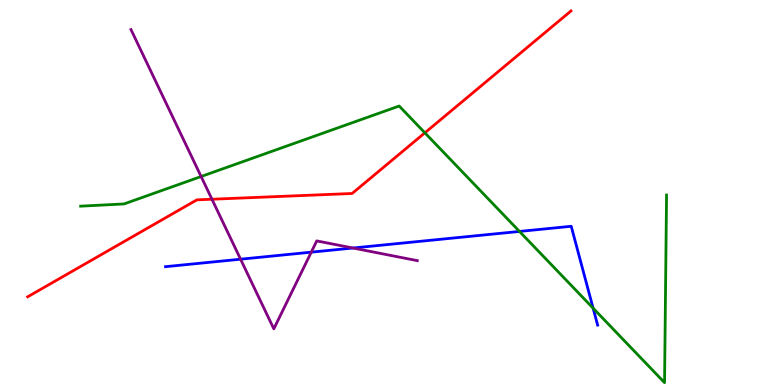[{'lines': ['blue', 'red'], 'intersections': []}, {'lines': ['green', 'red'], 'intersections': [{'x': 5.48, 'y': 6.55}]}, {'lines': ['purple', 'red'], 'intersections': [{'x': 2.73, 'y': 4.83}]}, {'lines': ['blue', 'green'], 'intersections': [{'x': 6.7, 'y': 3.99}, {'x': 7.65, 'y': 1.99}]}, {'lines': ['blue', 'purple'], 'intersections': [{'x': 3.1, 'y': 3.27}, {'x': 4.02, 'y': 3.45}, {'x': 4.55, 'y': 3.56}]}, {'lines': ['green', 'purple'], 'intersections': [{'x': 2.59, 'y': 5.42}]}]